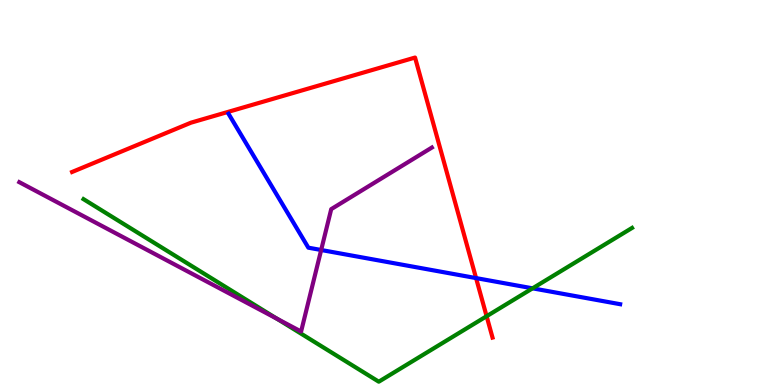[{'lines': ['blue', 'red'], 'intersections': [{'x': 6.14, 'y': 2.78}]}, {'lines': ['green', 'red'], 'intersections': [{'x': 6.28, 'y': 1.79}]}, {'lines': ['purple', 'red'], 'intersections': []}, {'lines': ['blue', 'green'], 'intersections': [{'x': 6.87, 'y': 2.51}]}, {'lines': ['blue', 'purple'], 'intersections': [{'x': 4.14, 'y': 3.51}]}, {'lines': ['green', 'purple'], 'intersections': [{'x': 3.57, 'y': 1.72}]}]